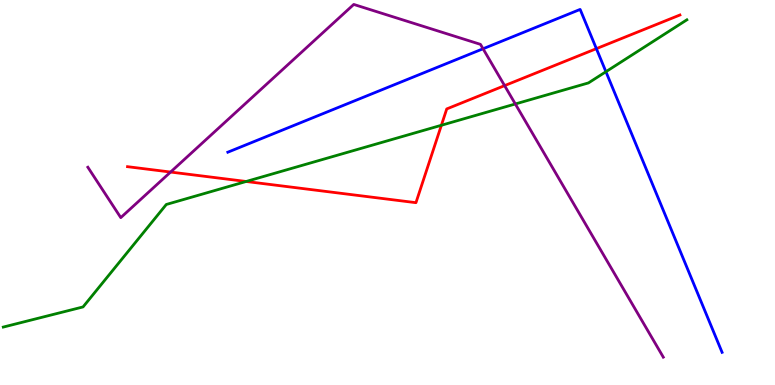[{'lines': ['blue', 'red'], 'intersections': [{'x': 7.7, 'y': 8.74}]}, {'lines': ['green', 'red'], 'intersections': [{'x': 3.18, 'y': 5.29}, {'x': 5.7, 'y': 6.75}]}, {'lines': ['purple', 'red'], 'intersections': [{'x': 2.2, 'y': 5.53}, {'x': 6.51, 'y': 7.78}]}, {'lines': ['blue', 'green'], 'intersections': [{'x': 7.82, 'y': 8.14}]}, {'lines': ['blue', 'purple'], 'intersections': [{'x': 6.23, 'y': 8.73}]}, {'lines': ['green', 'purple'], 'intersections': [{'x': 6.65, 'y': 7.3}]}]